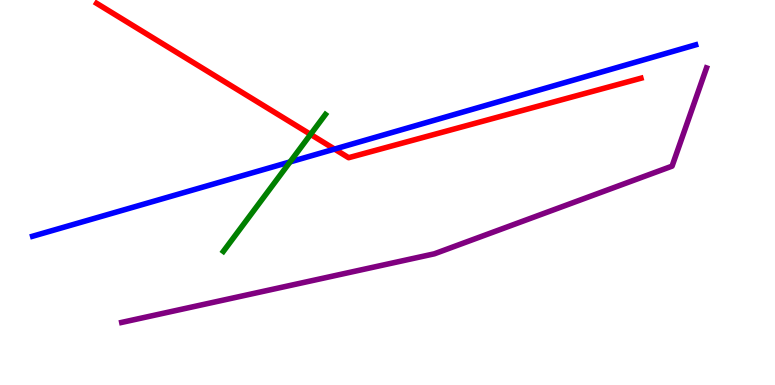[{'lines': ['blue', 'red'], 'intersections': [{'x': 4.32, 'y': 6.13}]}, {'lines': ['green', 'red'], 'intersections': [{'x': 4.01, 'y': 6.51}]}, {'lines': ['purple', 'red'], 'intersections': []}, {'lines': ['blue', 'green'], 'intersections': [{'x': 3.74, 'y': 5.79}]}, {'lines': ['blue', 'purple'], 'intersections': []}, {'lines': ['green', 'purple'], 'intersections': []}]